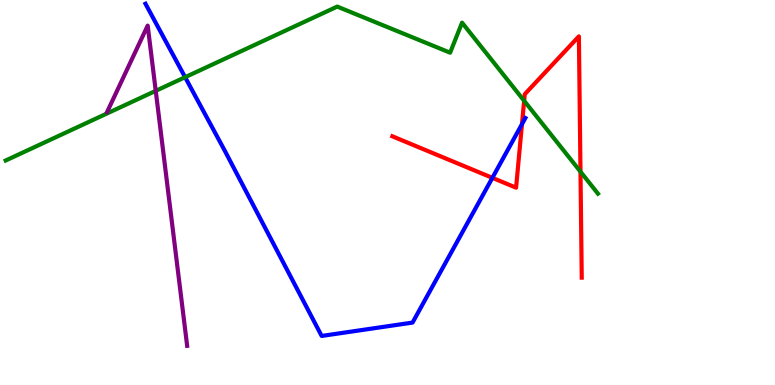[{'lines': ['blue', 'red'], 'intersections': [{'x': 6.35, 'y': 5.38}, {'x': 6.74, 'y': 6.78}]}, {'lines': ['green', 'red'], 'intersections': [{'x': 6.76, 'y': 7.38}, {'x': 7.49, 'y': 5.54}]}, {'lines': ['purple', 'red'], 'intersections': []}, {'lines': ['blue', 'green'], 'intersections': [{'x': 2.39, 'y': 7.99}]}, {'lines': ['blue', 'purple'], 'intersections': []}, {'lines': ['green', 'purple'], 'intersections': [{'x': 2.01, 'y': 7.64}]}]